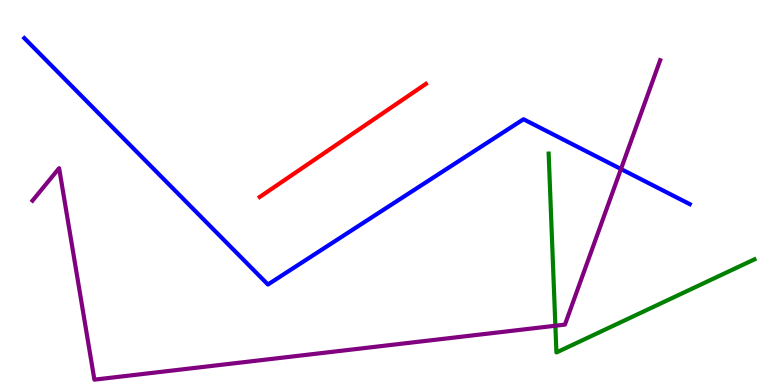[{'lines': ['blue', 'red'], 'intersections': []}, {'lines': ['green', 'red'], 'intersections': []}, {'lines': ['purple', 'red'], 'intersections': []}, {'lines': ['blue', 'green'], 'intersections': []}, {'lines': ['blue', 'purple'], 'intersections': [{'x': 8.01, 'y': 5.61}]}, {'lines': ['green', 'purple'], 'intersections': [{'x': 7.17, 'y': 1.54}]}]